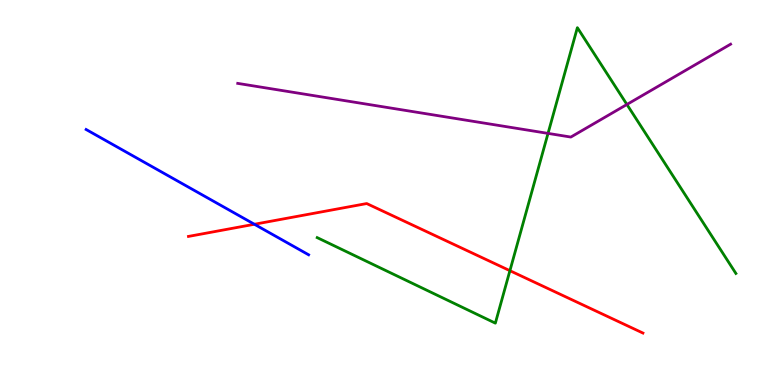[{'lines': ['blue', 'red'], 'intersections': [{'x': 3.28, 'y': 4.17}]}, {'lines': ['green', 'red'], 'intersections': [{'x': 6.58, 'y': 2.97}]}, {'lines': ['purple', 'red'], 'intersections': []}, {'lines': ['blue', 'green'], 'intersections': []}, {'lines': ['blue', 'purple'], 'intersections': []}, {'lines': ['green', 'purple'], 'intersections': [{'x': 7.07, 'y': 6.54}, {'x': 8.09, 'y': 7.29}]}]